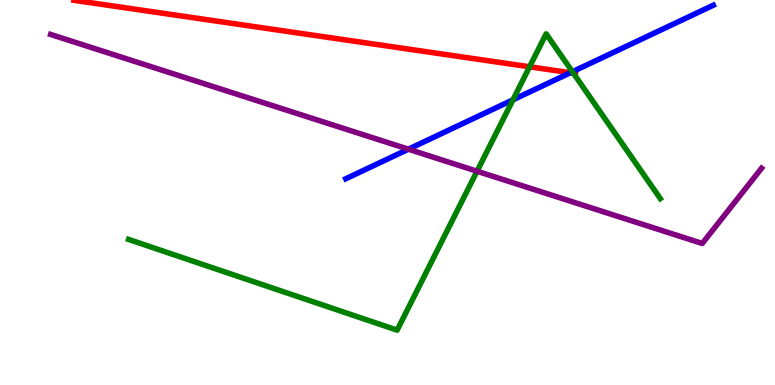[{'lines': ['blue', 'red'], 'intersections': [{'x': 7.36, 'y': 8.11}]}, {'lines': ['green', 'red'], 'intersections': [{'x': 6.83, 'y': 8.27}, {'x': 7.4, 'y': 8.1}]}, {'lines': ['purple', 'red'], 'intersections': []}, {'lines': ['blue', 'green'], 'intersections': [{'x': 6.62, 'y': 7.41}, {'x': 7.39, 'y': 8.14}]}, {'lines': ['blue', 'purple'], 'intersections': [{'x': 5.27, 'y': 6.12}]}, {'lines': ['green', 'purple'], 'intersections': [{'x': 6.16, 'y': 5.55}]}]